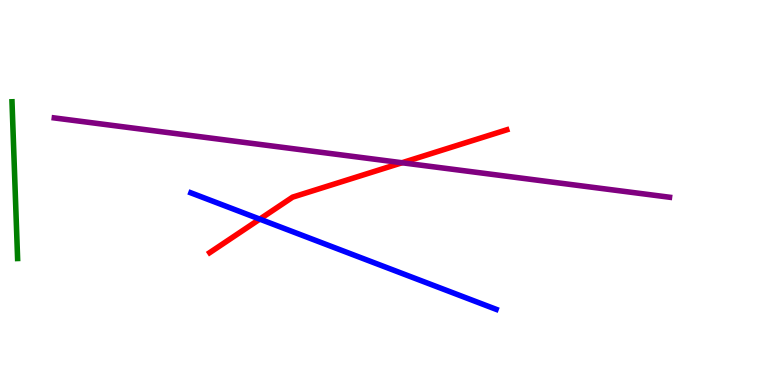[{'lines': ['blue', 'red'], 'intersections': [{'x': 3.35, 'y': 4.31}]}, {'lines': ['green', 'red'], 'intersections': []}, {'lines': ['purple', 'red'], 'intersections': [{'x': 5.19, 'y': 5.77}]}, {'lines': ['blue', 'green'], 'intersections': []}, {'lines': ['blue', 'purple'], 'intersections': []}, {'lines': ['green', 'purple'], 'intersections': []}]